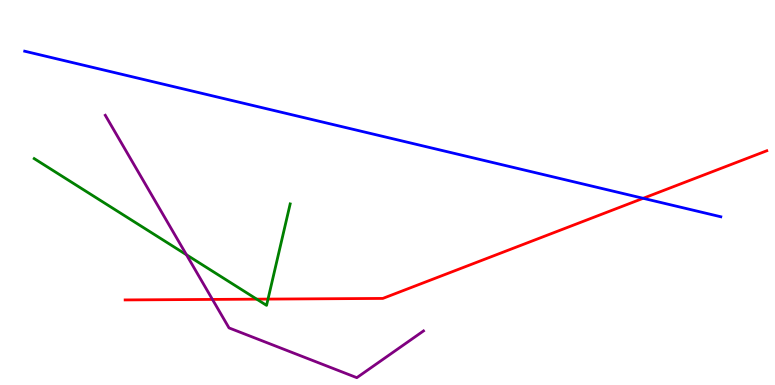[{'lines': ['blue', 'red'], 'intersections': [{'x': 8.3, 'y': 4.85}]}, {'lines': ['green', 'red'], 'intersections': [{'x': 3.31, 'y': 2.23}, {'x': 3.46, 'y': 2.23}]}, {'lines': ['purple', 'red'], 'intersections': [{'x': 2.74, 'y': 2.22}]}, {'lines': ['blue', 'green'], 'intersections': []}, {'lines': ['blue', 'purple'], 'intersections': []}, {'lines': ['green', 'purple'], 'intersections': [{'x': 2.41, 'y': 3.38}]}]